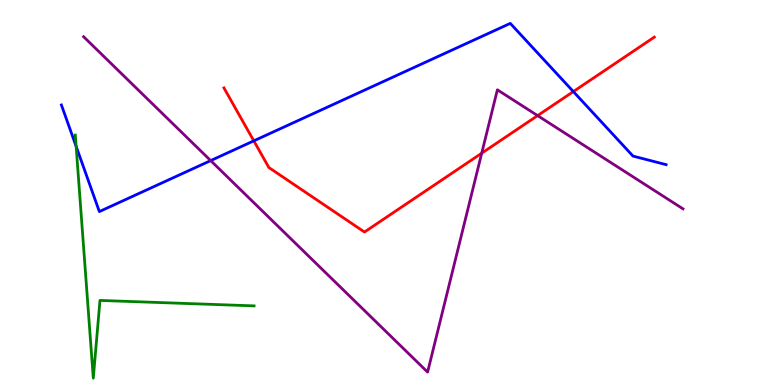[{'lines': ['blue', 'red'], 'intersections': [{'x': 3.27, 'y': 6.34}, {'x': 7.4, 'y': 7.62}]}, {'lines': ['green', 'red'], 'intersections': []}, {'lines': ['purple', 'red'], 'intersections': [{'x': 6.22, 'y': 6.02}, {'x': 6.94, 'y': 7.0}]}, {'lines': ['blue', 'green'], 'intersections': [{'x': 0.982, 'y': 6.2}]}, {'lines': ['blue', 'purple'], 'intersections': [{'x': 2.72, 'y': 5.83}]}, {'lines': ['green', 'purple'], 'intersections': []}]